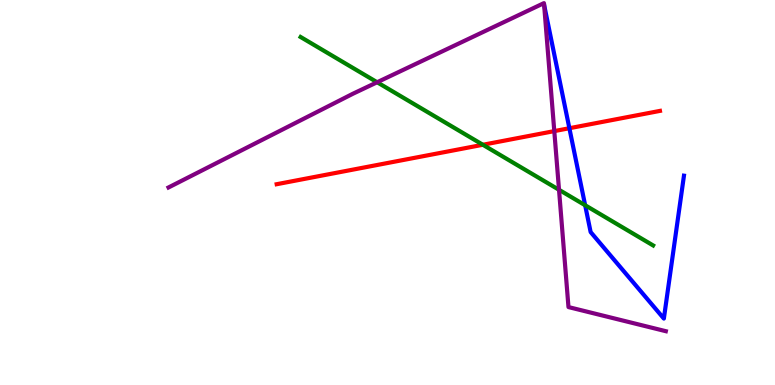[{'lines': ['blue', 'red'], 'intersections': [{'x': 7.35, 'y': 6.67}]}, {'lines': ['green', 'red'], 'intersections': [{'x': 6.23, 'y': 6.24}]}, {'lines': ['purple', 'red'], 'intersections': [{'x': 7.15, 'y': 6.59}]}, {'lines': ['blue', 'green'], 'intersections': [{'x': 7.55, 'y': 4.67}]}, {'lines': ['blue', 'purple'], 'intersections': []}, {'lines': ['green', 'purple'], 'intersections': [{'x': 4.87, 'y': 7.86}, {'x': 7.21, 'y': 5.07}]}]